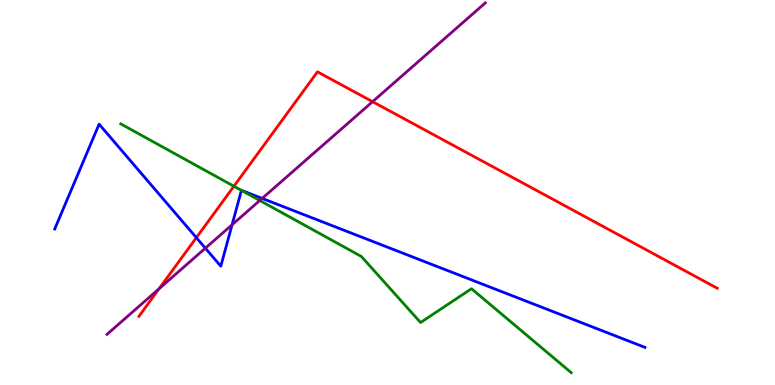[{'lines': ['blue', 'red'], 'intersections': [{'x': 2.53, 'y': 3.83}]}, {'lines': ['green', 'red'], 'intersections': [{'x': 3.02, 'y': 5.16}]}, {'lines': ['purple', 'red'], 'intersections': [{'x': 2.05, 'y': 2.5}, {'x': 4.81, 'y': 7.36}]}, {'lines': ['blue', 'green'], 'intersections': [{'x': 3.12, 'y': 5.05}]}, {'lines': ['blue', 'purple'], 'intersections': [{'x': 2.65, 'y': 3.55}, {'x': 2.99, 'y': 4.16}, {'x': 3.38, 'y': 4.85}]}, {'lines': ['green', 'purple'], 'intersections': [{'x': 3.35, 'y': 4.79}]}]